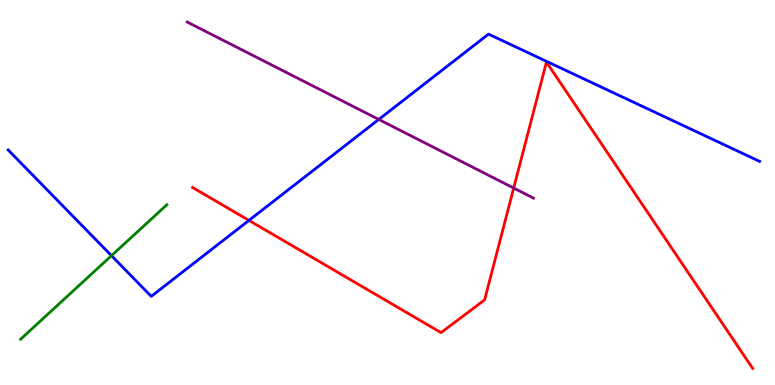[{'lines': ['blue', 'red'], 'intersections': [{'x': 3.21, 'y': 4.28}]}, {'lines': ['green', 'red'], 'intersections': []}, {'lines': ['purple', 'red'], 'intersections': [{'x': 6.63, 'y': 5.12}]}, {'lines': ['blue', 'green'], 'intersections': [{'x': 1.44, 'y': 3.36}]}, {'lines': ['blue', 'purple'], 'intersections': [{'x': 4.89, 'y': 6.9}]}, {'lines': ['green', 'purple'], 'intersections': []}]